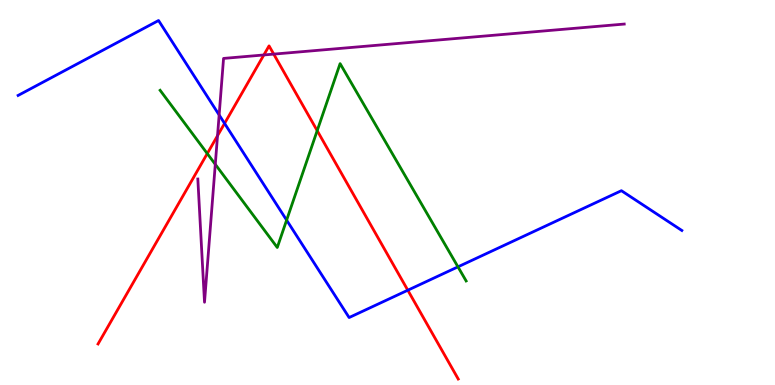[{'lines': ['blue', 'red'], 'intersections': [{'x': 2.9, 'y': 6.79}, {'x': 5.26, 'y': 2.46}]}, {'lines': ['green', 'red'], 'intersections': [{'x': 2.67, 'y': 6.01}, {'x': 4.09, 'y': 6.61}]}, {'lines': ['purple', 'red'], 'intersections': [{'x': 2.81, 'y': 6.48}, {'x': 3.4, 'y': 8.57}, {'x': 3.53, 'y': 8.59}]}, {'lines': ['blue', 'green'], 'intersections': [{'x': 3.7, 'y': 4.28}, {'x': 5.91, 'y': 3.07}]}, {'lines': ['blue', 'purple'], 'intersections': [{'x': 2.83, 'y': 7.01}]}, {'lines': ['green', 'purple'], 'intersections': [{'x': 2.78, 'y': 5.73}]}]